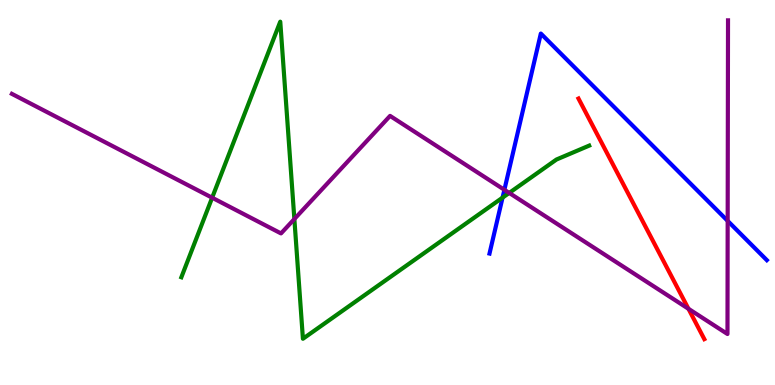[{'lines': ['blue', 'red'], 'intersections': []}, {'lines': ['green', 'red'], 'intersections': []}, {'lines': ['purple', 'red'], 'intersections': [{'x': 8.88, 'y': 1.98}]}, {'lines': ['blue', 'green'], 'intersections': [{'x': 6.48, 'y': 4.87}]}, {'lines': ['blue', 'purple'], 'intersections': [{'x': 6.51, 'y': 5.07}, {'x': 9.39, 'y': 4.26}]}, {'lines': ['green', 'purple'], 'intersections': [{'x': 2.74, 'y': 4.86}, {'x': 3.8, 'y': 4.31}, {'x': 6.57, 'y': 4.99}]}]